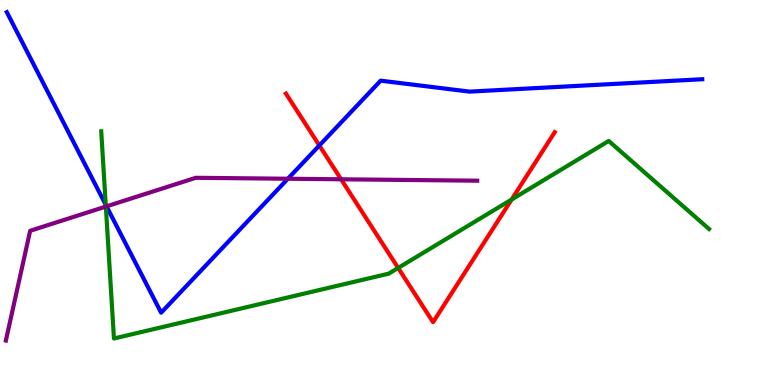[{'lines': ['blue', 'red'], 'intersections': [{'x': 4.12, 'y': 6.22}]}, {'lines': ['green', 'red'], 'intersections': [{'x': 5.14, 'y': 3.04}, {'x': 6.6, 'y': 4.82}]}, {'lines': ['purple', 'red'], 'intersections': [{'x': 4.4, 'y': 5.34}]}, {'lines': ['blue', 'green'], 'intersections': [{'x': 1.36, 'y': 4.68}]}, {'lines': ['blue', 'purple'], 'intersections': [{'x': 1.37, 'y': 4.64}, {'x': 3.71, 'y': 5.36}]}, {'lines': ['green', 'purple'], 'intersections': [{'x': 1.37, 'y': 4.63}]}]